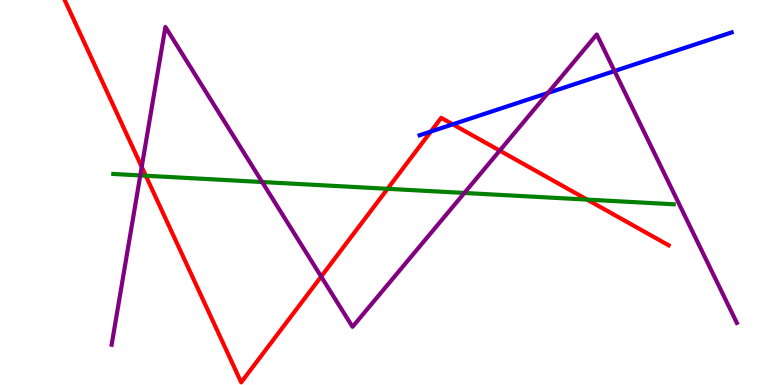[{'lines': ['blue', 'red'], 'intersections': [{'x': 5.56, 'y': 6.58}, {'x': 5.84, 'y': 6.77}]}, {'lines': ['green', 'red'], 'intersections': [{'x': 1.88, 'y': 5.44}, {'x': 5.0, 'y': 5.1}, {'x': 7.58, 'y': 4.82}]}, {'lines': ['purple', 'red'], 'intersections': [{'x': 1.83, 'y': 5.66}, {'x': 4.14, 'y': 2.82}, {'x': 6.45, 'y': 6.09}]}, {'lines': ['blue', 'green'], 'intersections': []}, {'lines': ['blue', 'purple'], 'intersections': [{'x': 7.07, 'y': 7.59}, {'x': 7.93, 'y': 8.16}]}, {'lines': ['green', 'purple'], 'intersections': [{'x': 1.81, 'y': 5.44}, {'x': 3.38, 'y': 5.27}, {'x': 5.99, 'y': 4.99}]}]